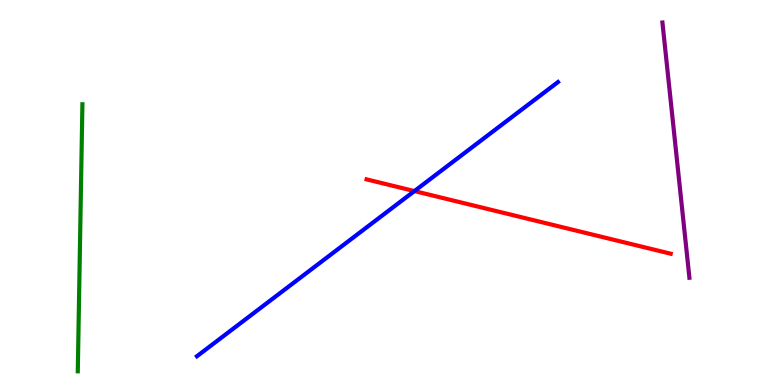[{'lines': ['blue', 'red'], 'intersections': [{'x': 5.35, 'y': 5.04}]}, {'lines': ['green', 'red'], 'intersections': []}, {'lines': ['purple', 'red'], 'intersections': []}, {'lines': ['blue', 'green'], 'intersections': []}, {'lines': ['blue', 'purple'], 'intersections': []}, {'lines': ['green', 'purple'], 'intersections': []}]